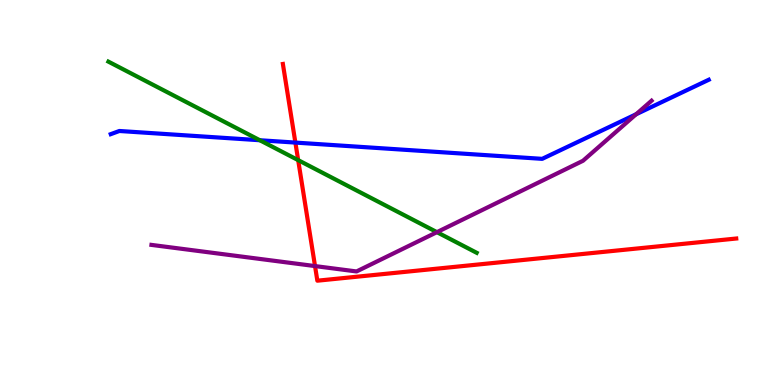[{'lines': ['blue', 'red'], 'intersections': [{'x': 3.81, 'y': 6.3}]}, {'lines': ['green', 'red'], 'intersections': [{'x': 3.85, 'y': 5.84}]}, {'lines': ['purple', 'red'], 'intersections': [{'x': 4.06, 'y': 3.09}]}, {'lines': ['blue', 'green'], 'intersections': [{'x': 3.35, 'y': 6.36}]}, {'lines': ['blue', 'purple'], 'intersections': [{'x': 8.21, 'y': 7.03}]}, {'lines': ['green', 'purple'], 'intersections': [{'x': 5.64, 'y': 3.97}]}]